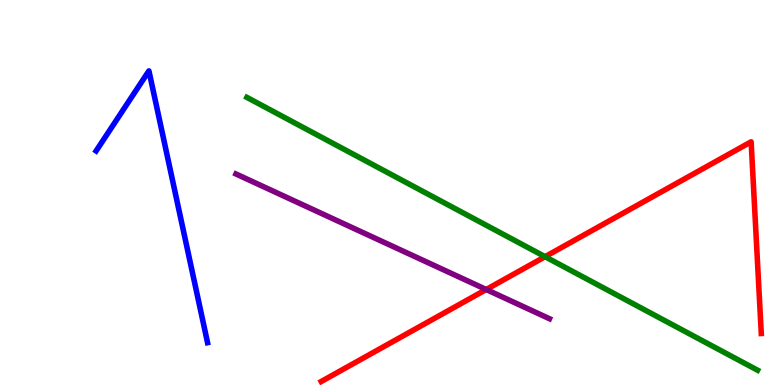[{'lines': ['blue', 'red'], 'intersections': []}, {'lines': ['green', 'red'], 'intersections': [{'x': 7.03, 'y': 3.33}]}, {'lines': ['purple', 'red'], 'intersections': [{'x': 6.27, 'y': 2.48}]}, {'lines': ['blue', 'green'], 'intersections': []}, {'lines': ['blue', 'purple'], 'intersections': []}, {'lines': ['green', 'purple'], 'intersections': []}]